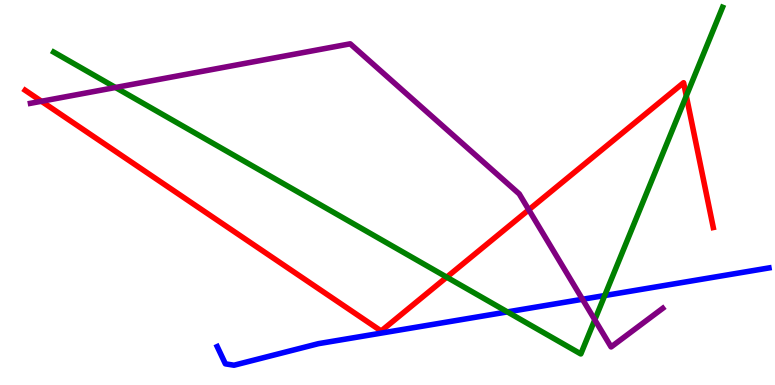[{'lines': ['blue', 'red'], 'intersections': []}, {'lines': ['green', 'red'], 'intersections': [{'x': 5.76, 'y': 2.8}, {'x': 8.86, 'y': 7.51}]}, {'lines': ['purple', 'red'], 'intersections': [{'x': 0.535, 'y': 7.37}, {'x': 6.82, 'y': 4.55}]}, {'lines': ['blue', 'green'], 'intersections': [{'x': 6.55, 'y': 1.9}, {'x': 7.8, 'y': 2.32}]}, {'lines': ['blue', 'purple'], 'intersections': [{'x': 7.52, 'y': 2.23}]}, {'lines': ['green', 'purple'], 'intersections': [{'x': 1.49, 'y': 7.73}, {'x': 7.67, 'y': 1.69}]}]